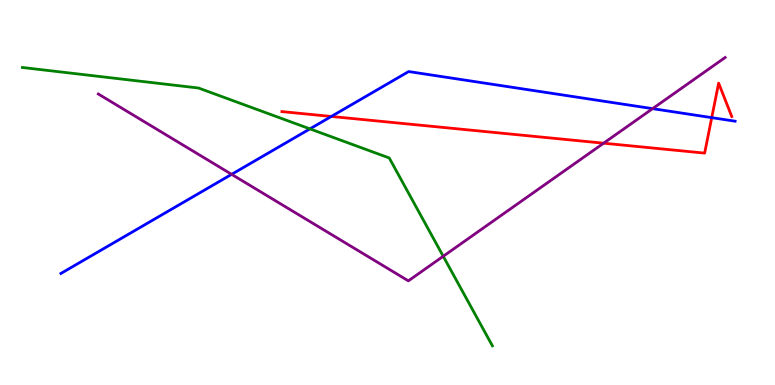[{'lines': ['blue', 'red'], 'intersections': [{'x': 4.28, 'y': 6.98}, {'x': 9.18, 'y': 6.94}]}, {'lines': ['green', 'red'], 'intersections': []}, {'lines': ['purple', 'red'], 'intersections': [{'x': 7.79, 'y': 6.28}]}, {'lines': ['blue', 'green'], 'intersections': [{'x': 4.0, 'y': 6.65}]}, {'lines': ['blue', 'purple'], 'intersections': [{'x': 2.99, 'y': 5.47}, {'x': 8.42, 'y': 7.18}]}, {'lines': ['green', 'purple'], 'intersections': [{'x': 5.72, 'y': 3.34}]}]